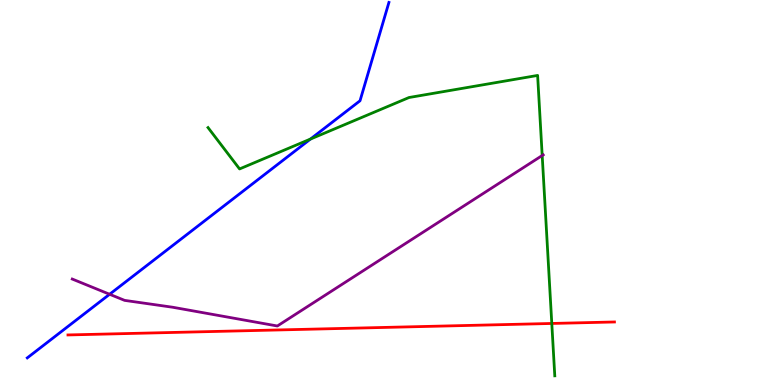[{'lines': ['blue', 'red'], 'intersections': []}, {'lines': ['green', 'red'], 'intersections': [{'x': 7.12, 'y': 1.6}]}, {'lines': ['purple', 'red'], 'intersections': []}, {'lines': ['blue', 'green'], 'intersections': [{'x': 4.01, 'y': 6.39}]}, {'lines': ['blue', 'purple'], 'intersections': [{'x': 1.41, 'y': 2.36}]}, {'lines': ['green', 'purple'], 'intersections': [{'x': 7.0, 'y': 5.96}]}]